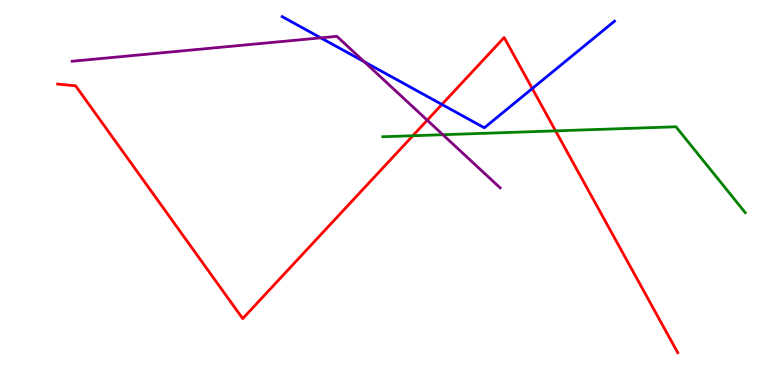[{'lines': ['blue', 'red'], 'intersections': [{'x': 5.7, 'y': 7.29}, {'x': 6.87, 'y': 7.7}]}, {'lines': ['green', 'red'], 'intersections': [{'x': 5.33, 'y': 6.47}, {'x': 7.17, 'y': 6.6}]}, {'lines': ['purple', 'red'], 'intersections': [{'x': 5.51, 'y': 6.88}]}, {'lines': ['blue', 'green'], 'intersections': []}, {'lines': ['blue', 'purple'], 'intersections': [{'x': 4.14, 'y': 9.02}, {'x': 4.7, 'y': 8.4}]}, {'lines': ['green', 'purple'], 'intersections': [{'x': 5.71, 'y': 6.5}]}]